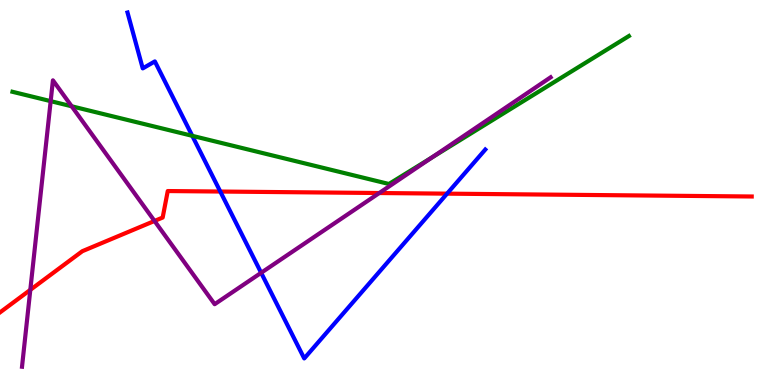[{'lines': ['blue', 'red'], 'intersections': [{'x': 2.84, 'y': 5.03}, {'x': 5.77, 'y': 4.97}]}, {'lines': ['green', 'red'], 'intersections': []}, {'lines': ['purple', 'red'], 'intersections': [{'x': 0.391, 'y': 2.47}, {'x': 1.99, 'y': 4.26}, {'x': 4.89, 'y': 4.99}]}, {'lines': ['blue', 'green'], 'intersections': [{'x': 2.48, 'y': 6.47}]}, {'lines': ['blue', 'purple'], 'intersections': [{'x': 3.37, 'y': 2.91}]}, {'lines': ['green', 'purple'], 'intersections': [{'x': 0.654, 'y': 7.37}, {'x': 0.925, 'y': 7.24}, {'x': 5.57, 'y': 5.91}]}]